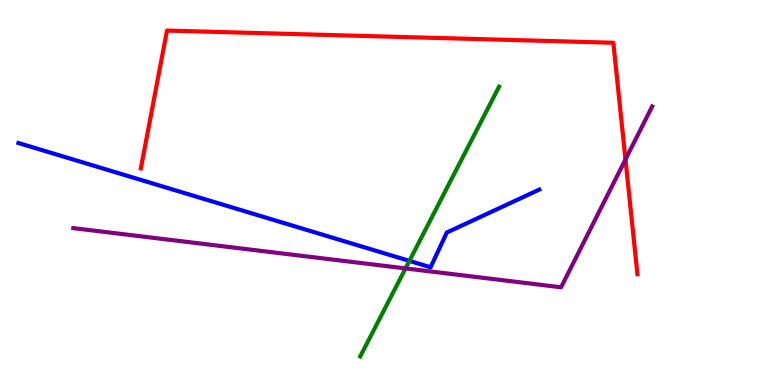[{'lines': ['blue', 'red'], 'intersections': []}, {'lines': ['green', 'red'], 'intersections': []}, {'lines': ['purple', 'red'], 'intersections': [{'x': 8.07, 'y': 5.86}]}, {'lines': ['blue', 'green'], 'intersections': [{'x': 5.28, 'y': 3.22}]}, {'lines': ['blue', 'purple'], 'intersections': []}, {'lines': ['green', 'purple'], 'intersections': [{'x': 5.23, 'y': 3.03}]}]